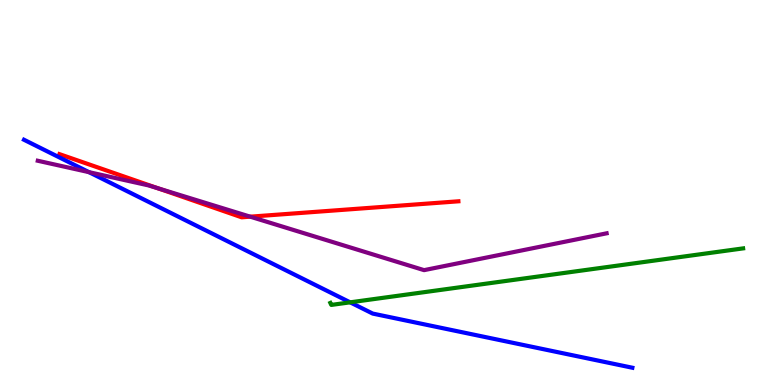[{'lines': ['blue', 'red'], 'intersections': []}, {'lines': ['green', 'red'], 'intersections': []}, {'lines': ['purple', 'red'], 'intersections': [{'x': 2.04, 'y': 5.11}, {'x': 3.23, 'y': 4.37}]}, {'lines': ['blue', 'green'], 'intersections': [{'x': 4.52, 'y': 2.15}]}, {'lines': ['blue', 'purple'], 'intersections': [{'x': 1.15, 'y': 5.53}]}, {'lines': ['green', 'purple'], 'intersections': []}]